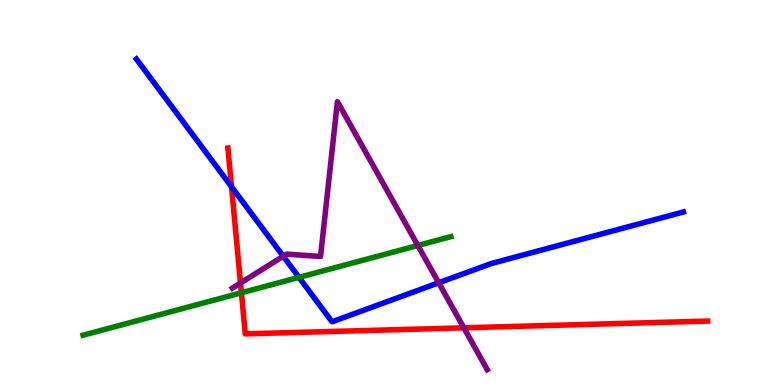[{'lines': ['blue', 'red'], 'intersections': [{'x': 2.99, 'y': 5.15}]}, {'lines': ['green', 'red'], 'intersections': [{'x': 3.12, 'y': 2.4}]}, {'lines': ['purple', 'red'], 'intersections': [{'x': 3.1, 'y': 2.65}, {'x': 5.99, 'y': 1.49}]}, {'lines': ['blue', 'green'], 'intersections': [{'x': 3.86, 'y': 2.8}]}, {'lines': ['blue', 'purple'], 'intersections': [{'x': 3.65, 'y': 3.34}, {'x': 5.66, 'y': 2.65}]}, {'lines': ['green', 'purple'], 'intersections': [{'x': 5.39, 'y': 3.62}]}]